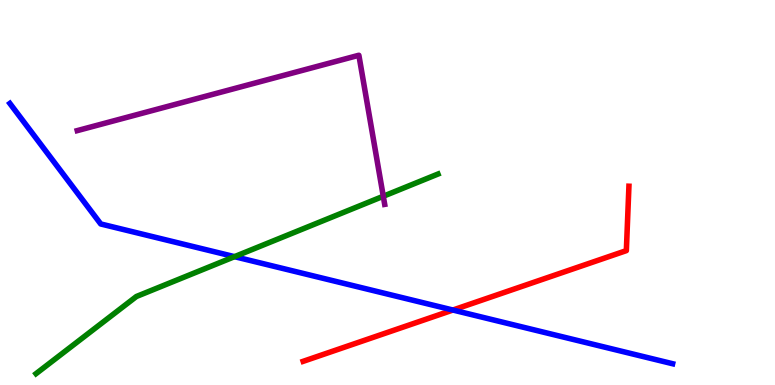[{'lines': ['blue', 'red'], 'intersections': [{'x': 5.84, 'y': 1.95}]}, {'lines': ['green', 'red'], 'intersections': []}, {'lines': ['purple', 'red'], 'intersections': []}, {'lines': ['blue', 'green'], 'intersections': [{'x': 3.03, 'y': 3.33}]}, {'lines': ['blue', 'purple'], 'intersections': []}, {'lines': ['green', 'purple'], 'intersections': [{'x': 4.95, 'y': 4.9}]}]